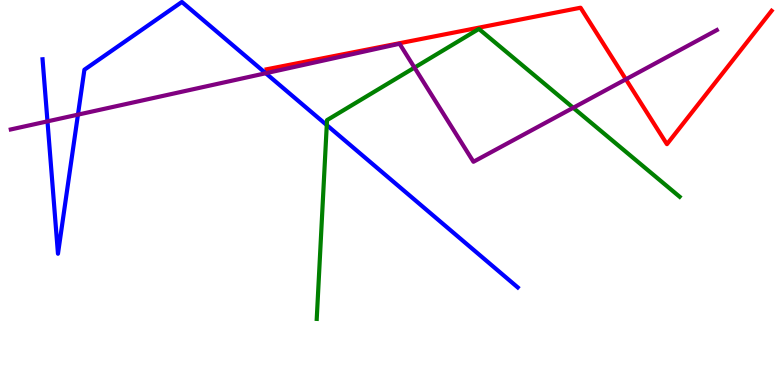[{'lines': ['blue', 'red'], 'intersections': []}, {'lines': ['green', 'red'], 'intersections': []}, {'lines': ['purple', 'red'], 'intersections': [{'x': 8.08, 'y': 7.94}]}, {'lines': ['blue', 'green'], 'intersections': [{'x': 4.22, 'y': 6.75}]}, {'lines': ['blue', 'purple'], 'intersections': [{'x': 0.613, 'y': 6.85}, {'x': 1.01, 'y': 7.02}, {'x': 3.43, 'y': 8.1}]}, {'lines': ['green', 'purple'], 'intersections': [{'x': 5.35, 'y': 8.24}, {'x': 7.4, 'y': 7.2}]}]